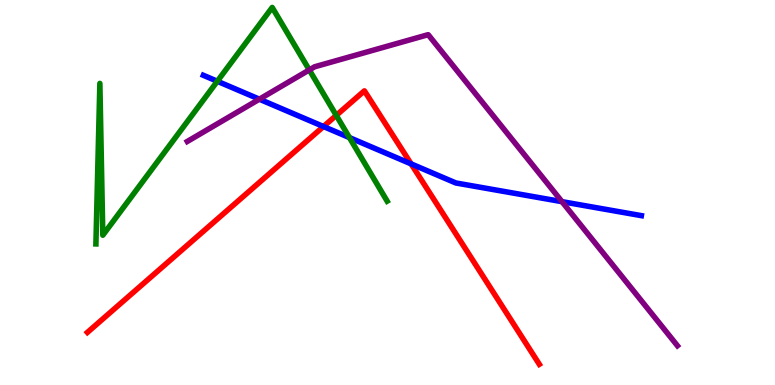[{'lines': ['blue', 'red'], 'intersections': [{'x': 4.17, 'y': 6.71}, {'x': 5.3, 'y': 5.74}]}, {'lines': ['green', 'red'], 'intersections': [{'x': 4.34, 'y': 7.0}]}, {'lines': ['purple', 'red'], 'intersections': []}, {'lines': ['blue', 'green'], 'intersections': [{'x': 2.8, 'y': 7.89}, {'x': 4.51, 'y': 6.43}]}, {'lines': ['blue', 'purple'], 'intersections': [{'x': 3.35, 'y': 7.42}, {'x': 7.25, 'y': 4.76}]}, {'lines': ['green', 'purple'], 'intersections': [{'x': 3.99, 'y': 8.18}]}]